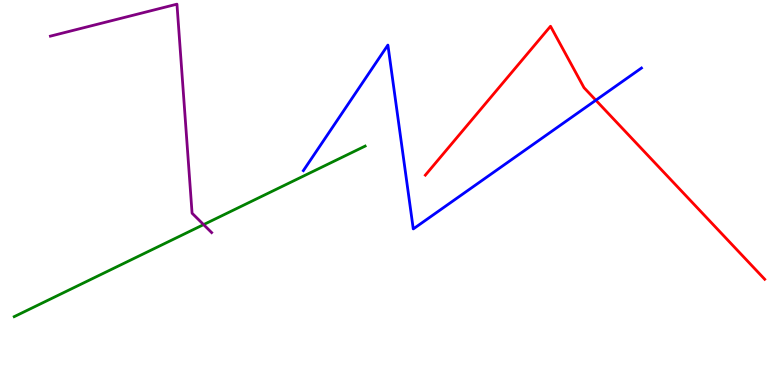[{'lines': ['blue', 'red'], 'intersections': [{'x': 7.69, 'y': 7.4}]}, {'lines': ['green', 'red'], 'intersections': []}, {'lines': ['purple', 'red'], 'intersections': []}, {'lines': ['blue', 'green'], 'intersections': []}, {'lines': ['blue', 'purple'], 'intersections': []}, {'lines': ['green', 'purple'], 'intersections': [{'x': 2.63, 'y': 4.17}]}]